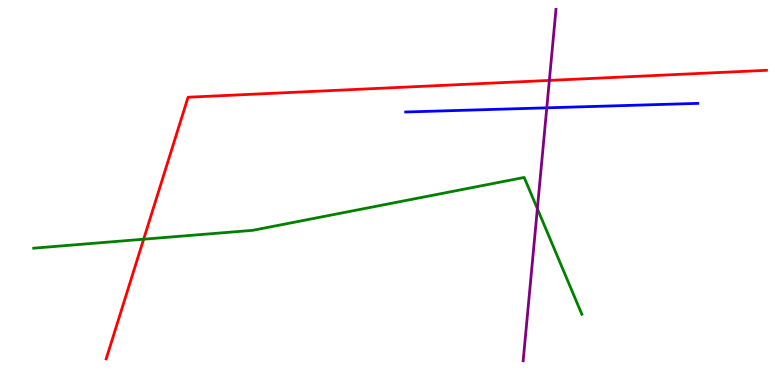[{'lines': ['blue', 'red'], 'intersections': []}, {'lines': ['green', 'red'], 'intersections': [{'x': 1.85, 'y': 3.79}]}, {'lines': ['purple', 'red'], 'intersections': [{'x': 7.09, 'y': 7.91}]}, {'lines': ['blue', 'green'], 'intersections': []}, {'lines': ['blue', 'purple'], 'intersections': [{'x': 7.06, 'y': 7.2}]}, {'lines': ['green', 'purple'], 'intersections': [{'x': 6.93, 'y': 4.58}]}]